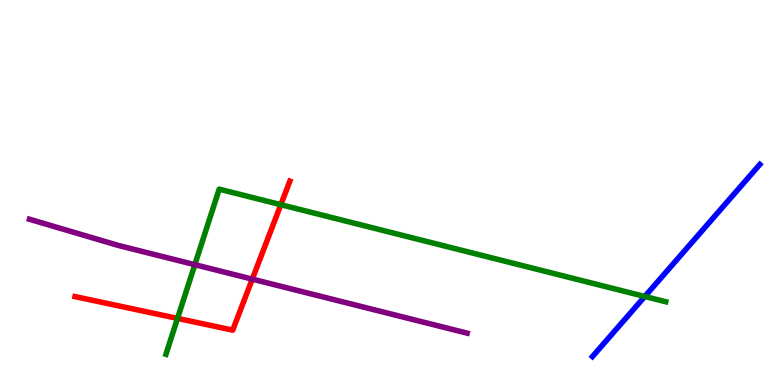[{'lines': ['blue', 'red'], 'intersections': []}, {'lines': ['green', 'red'], 'intersections': [{'x': 2.29, 'y': 1.73}, {'x': 3.62, 'y': 4.68}]}, {'lines': ['purple', 'red'], 'intersections': [{'x': 3.26, 'y': 2.75}]}, {'lines': ['blue', 'green'], 'intersections': [{'x': 8.32, 'y': 2.3}]}, {'lines': ['blue', 'purple'], 'intersections': []}, {'lines': ['green', 'purple'], 'intersections': [{'x': 2.51, 'y': 3.13}]}]